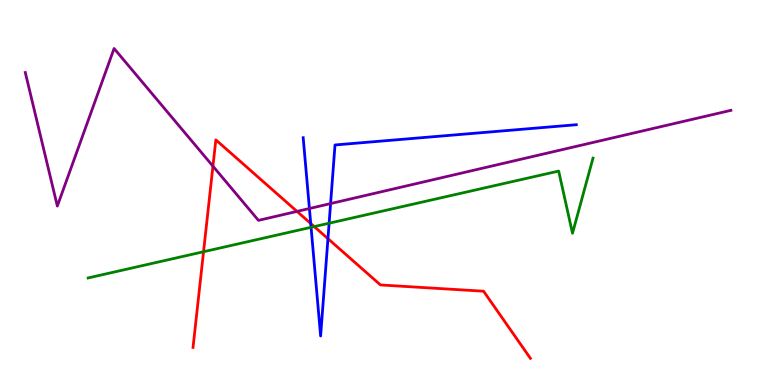[{'lines': ['blue', 'red'], 'intersections': [{'x': 4.01, 'y': 4.2}, {'x': 4.23, 'y': 3.8}]}, {'lines': ['green', 'red'], 'intersections': [{'x': 2.63, 'y': 3.46}, {'x': 4.05, 'y': 4.11}]}, {'lines': ['purple', 'red'], 'intersections': [{'x': 2.75, 'y': 5.68}, {'x': 3.83, 'y': 4.51}]}, {'lines': ['blue', 'green'], 'intersections': [{'x': 4.01, 'y': 4.1}, {'x': 4.25, 'y': 4.2}]}, {'lines': ['blue', 'purple'], 'intersections': [{'x': 3.99, 'y': 4.58}, {'x': 4.27, 'y': 4.71}]}, {'lines': ['green', 'purple'], 'intersections': []}]